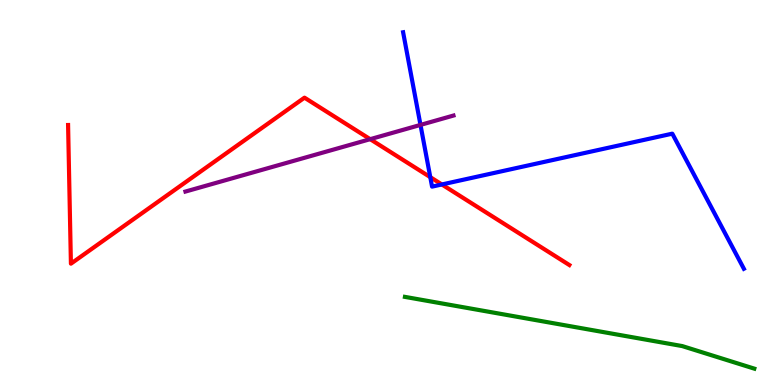[{'lines': ['blue', 'red'], 'intersections': [{'x': 5.55, 'y': 5.4}, {'x': 5.7, 'y': 5.21}]}, {'lines': ['green', 'red'], 'intersections': []}, {'lines': ['purple', 'red'], 'intersections': [{'x': 4.78, 'y': 6.39}]}, {'lines': ['blue', 'green'], 'intersections': []}, {'lines': ['blue', 'purple'], 'intersections': [{'x': 5.43, 'y': 6.76}]}, {'lines': ['green', 'purple'], 'intersections': []}]